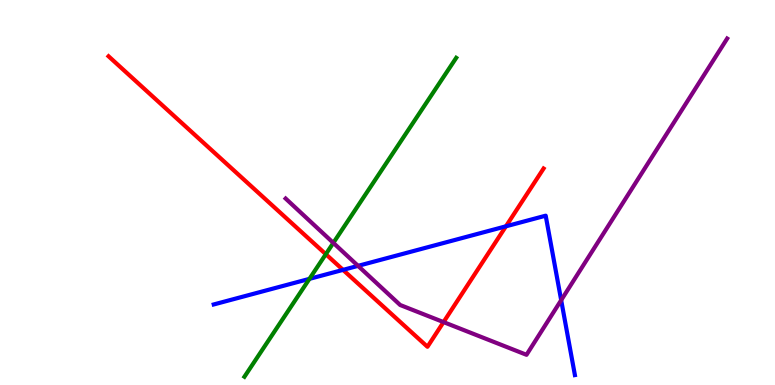[{'lines': ['blue', 'red'], 'intersections': [{'x': 4.43, 'y': 2.99}, {'x': 6.53, 'y': 4.12}]}, {'lines': ['green', 'red'], 'intersections': [{'x': 4.2, 'y': 3.4}]}, {'lines': ['purple', 'red'], 'intersections': [{'x': 5.72, 'y': 1.63}]}, {'lines': ['blue', 'green'], 'intersections': [{'x': 3.99, 'y': 2.76}]}, {'lines': ['blue', 'purple'], 'intersections': [{'x': 4.62, 'y': 3.09}, {'x': 7.24, 'y': 2.2}]}, {'lines': ['green', 'purple'], 'intersections': [{'x': 4.3, 'y': 3.69}]}]